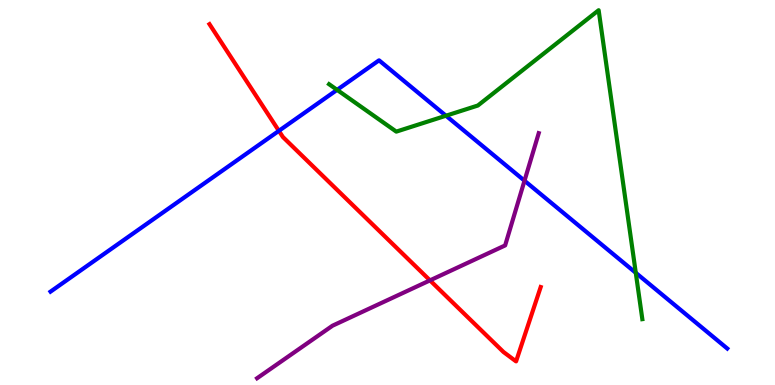[{'lines': ['blue', 'red'], 'intersections': [{'x': 3.6, 'y': 6.6}]}, {'lines': ['green', 'red'], 'intersections': []}, {'lines': ['purple', 'red'], 'intersections': [{'x': 5.55, 'y': 2.72}]}, {'lines': ['blue', 'green'], 'intersections': [{'x': 4.35, 'y': 7.67}, {'x': 5.75, 'y': 6.99}, {'x': 8.2, 'y': 2.91}]}, {'lines': ['blue', 'purple'], 'intersections': [{'x': 6.77, 'y': 5.31}]}, {'lines': ['green', 'purple'], 'intersections': []}]